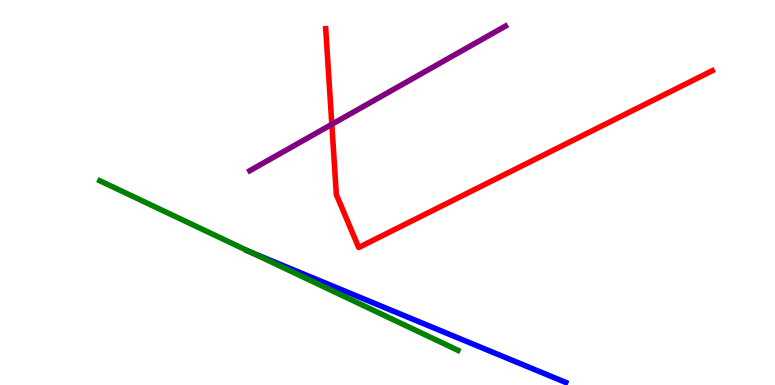[{'lines': ['blue', 'red'], 'intersections': []}, {'lines': ['green', 'red'], 'intersections': []}, {'lines': ['purple', 'red'], 'intersections': [{'x': 4.28, 'y': 6.77}]}, {'lines': ['blue', 'green'], 'intersections': [{'x': 3.23, 'y': 3.45}]}, {'lines': ['blue', 'purple'], 'intersections': []}, {'lines': ['green', 'purple'], 'intersections': []}]